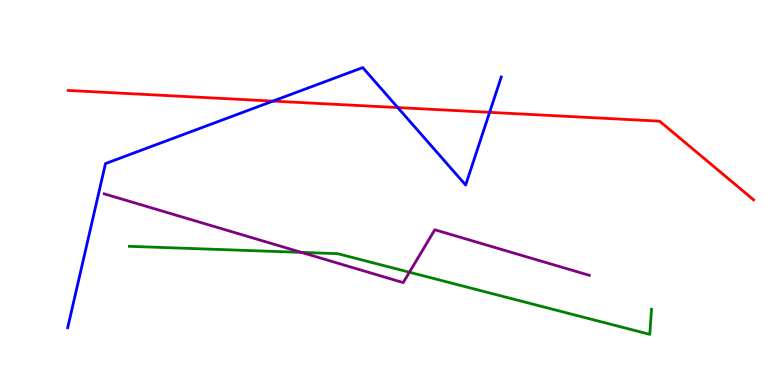[{'lines': ['blue', 'red'], 'intersections': [{'x': 3.52, 'y': 7.37}, {'x': 5.13, 'y': 7.21}, {'x': 6.32, 'y': 7.08}]}, {'lines': ['green', 'red'], 'intersections': []}, {'lines': ['purple', 'red'], 'intersections': []}, {'lines': ['blue', 'green'], 'intersections': []}, {'lines': ['blue', 'purple'], 'intersections': []}, {'lines': ['green', 'purple'], 'intersections': [{'x': 3.89, 'y': 3.44}, {'x': 5.28, 'y': 2.93}]}]